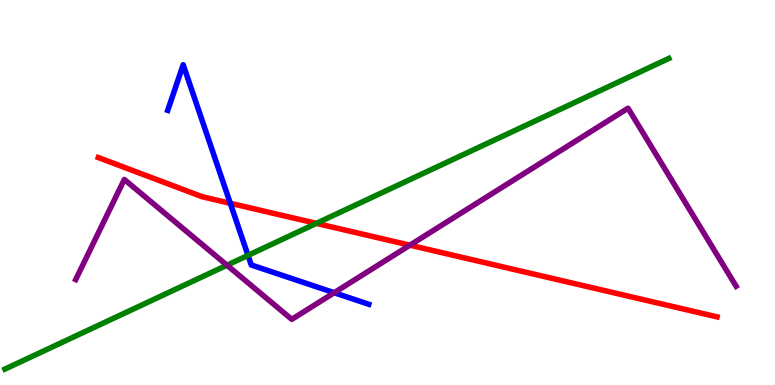[{'lines': ['blue', 'red'], 'intersections': [{'x': 2.97, 'y': 4.72}]}, {'lines': ['green', 'red'], 'intersections': [{'x': 4.08, 'y': 4.2}]}, {'lines': ['purple', 'red'], 'intersections': [{'x': 5.29, 'y': 3.63}]}, {'lines': ['blue', 'green'], 'intersections': [{'x': 3.2, 'y': 3.37}]}, {'lines': ['blue', 'purple'], 'intersections': [{'x': 4.31, 'y': 2.4}]}, {'lines': ['green', 'purple'], 'intersections': [{'x': 2.93, 'y': 3.11}]}]